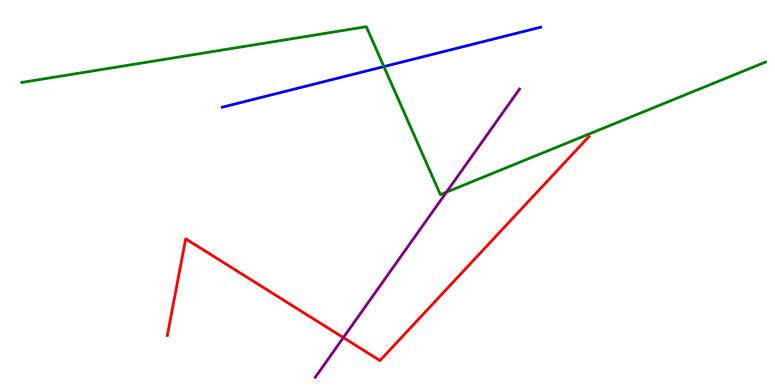[{'lines': ['blue', 'red'], 'intersections': []}, {'lines': ['green', 'red'], 'intersections': []}, {'lines': ['purple', 'red'], 'intersections': [{'x': 4.43, 'y': 1.23}]}, {'lines': ['blue', 'green'], 'intersections': [{'x': 4.95, 'y': 8.27}]}, {'lines': ['blue', 'purple'], 'intersections': []}, {'lines': ['green', 'purple'], 'intersections': [{'x': 5.76, 'y': 5.01}]}]